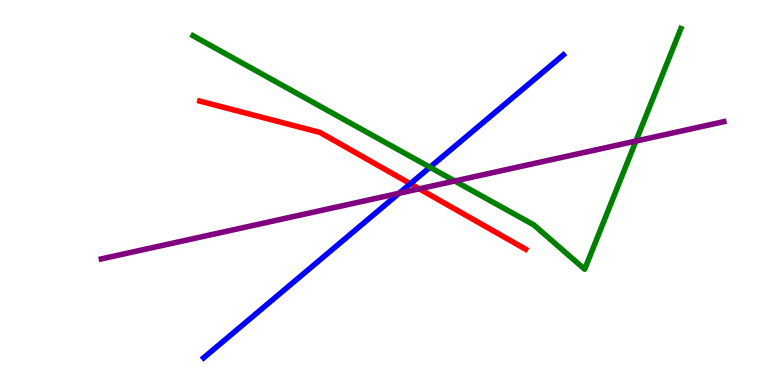[{'lines': ['blue', 'red'], 'intersections': [{'x': 5.3, 'y': 5.23}]}, {'lines': ['green', 'red'], 'intersections': []}, {'lines': ['purple', 'red'], 'intersections': [{'x': 5.41, 'y': 5.1}]}, {'lines': ['blue', 'green'], 'intersections': [{'x': 5.55, 'y': 5.66}]}, {'lines': ['blue', 'purple'], 'intersections': [{'x': 5.15, 'y': 4.98}]}, {'lines': ['green', 'purple'], 'intersections': [{'x': 5.87, 'y': 5.3}, {'x': 8.21, 'y': 6.34}]}]